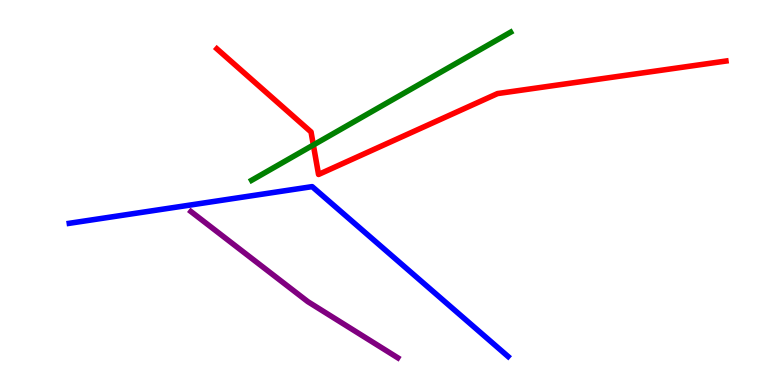[{'lines': ['blue', 'red'], 'intersections': []}, {'lines': ['green', 'red'], 'intersections': [{'x': 4.04, 'y': 6.23}]}, {'lines': ['purple', 'red'], 'intersections': []}, {'lines': ['blue', 'green'], 'intersections': []}, {'lines': ['blue', 'purple'], 'intersections': []}, {'lines': ['green', 'purple'], 'intersections': []}]